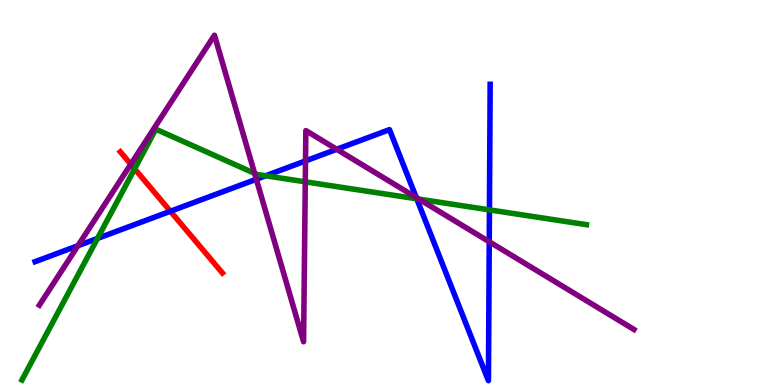[{'lines': ['blue', 'red'], 'intersections': [{'x': 2.2, 'y': 4.51}]}, {'lines': ['green', 'red'], 'intersections': [{'x': 1.74, 'y': 5.62}]}, {'lines': ['purple', 'red'], 'intersections': [{'x': 1.69, 'y': 5.73}]}, {'lines': ['blue', 'green'], 'intersections': [{'x': 1.26, 'y': 3.81}, {'x': 3.43, 'y': 5.43}, {'x': 5.38, 'y': 4.84}, {'x': 6.32, 'y': 4.55}]}, {'lines': ['blue', 'purple'], 'intersections': [{'x': 1.01, 'y': 3.62}, {'x': 3.31, 'y': 5.34}, {'x': 3.94, 'y': 5.82}, {'x': 4.34, 'y': 6.12}, {'x': 5.37, 'y': 4.87}, {'x': 6.31, 'y': 3.72}]}, {'lines': ['green', 'purple'], 'intersections': [{'x': 3.29, 'y': 5.5}, {'x': 3.94, 'y': 5.28}, {'x': 5.41, 'y': 4.83}]}]